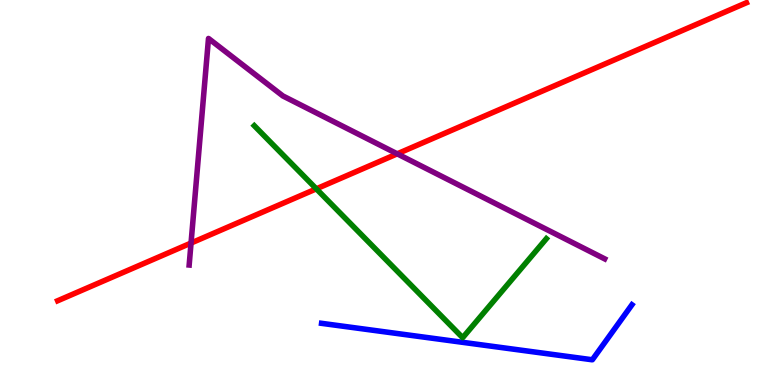[{'lines': ['blue', 'red'], 'intersections': []}, {'lines': ['green', 'red'], 'intersections': [{'x': 4.08, 'y': 5.1}]}, {'lines': ['purple', 'red'], 'intersections': [{'x': 2.47, 'y': 3.69}, {'x': 5.13, 'y': 6.0}]}, {'lines': ['blue', 'green'], 'intersections': []}, {'lines': ['blue', 'purple'], 'intersections': []}, {'lines': ['green', 'purple'], 'intersections': []}]